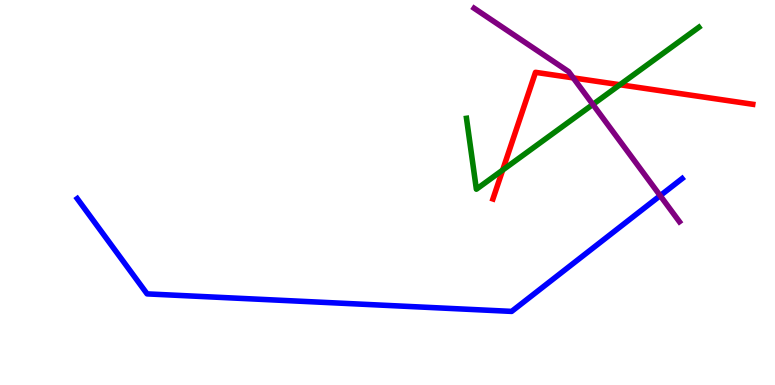[{'lines': ['blue', 'red'], 'intersections': []}, {'lines': ['green', 'red'], 'intersections': [{'x': 6.49, 'y': 5.58}, {'x': 8.0, 'y': 7.8}]}, {'lines': ['purple', 'red'], 'intersections': [{'x': 7.4, 'y': 7.98}]}, {'lines': ['blue', 'green'], 'intersections': []}, {'lines': ['blue', 'purple'], 'intersections': [{'x': 8.52, 'y': 4.92}]}, {'lines': ['green', 'purple'], 'intersections': [{'x': 7.65, 'y': 7.29}]}]